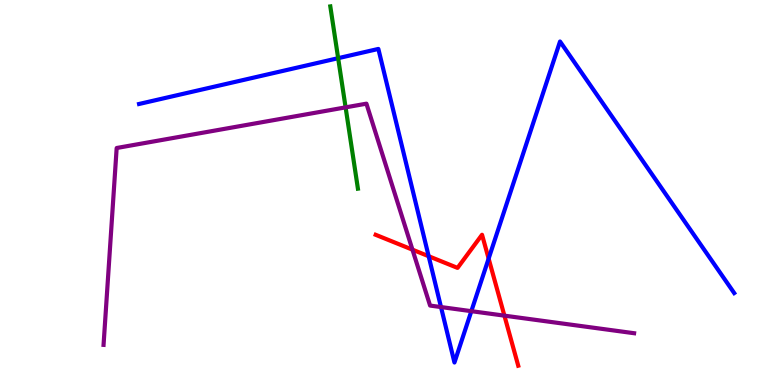[{'lines': ['blue', 'red'], 'intersections': [{'x': 5.53, 'y': 3.35}, {'x': 6.3, 'y': 3.28}]}, {'lines': ['green', 'red'], 'intersections': []}, {'lines': ['purple', 'red'], 'intersections': [{'x': 5.32, 'y': 3.52}, {'x': 6.51, 'y': 1.8}]}, {'lines': ['blue', 'green'], 'intersections': [{'x': 4.36, 'y': 8.49}]}, {'lines': ['blue', 'purple'], 'intersections': [{'x': 5.69, 'y': 2.02}, {'x': 6.08, 'y': 1.92}]}, {'lines': ['green', 'purple'], 'intersections': [{'x': 4.46, 'y': 7.21}]}]